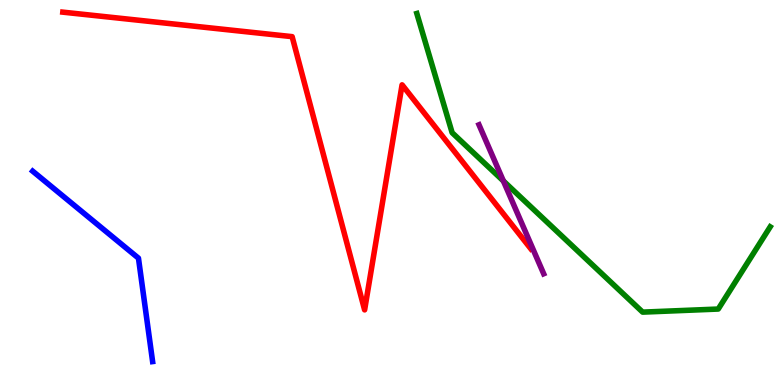[{'lines': ['blue', 'red'], 'intersections': []}, {'lines': ['green', 'red'], 'intersections': []}, {'lines': ['purple', 'red'], 'intersections': []}, {'lines': ['blue', 'green'], 'intersections': []}, {'lines': ['blue', 'purple'], 'intersections': []}, {'lines': ['green', 'purple'], 'intersections': [{'x': 6.5, 'y': 5.3}]}]